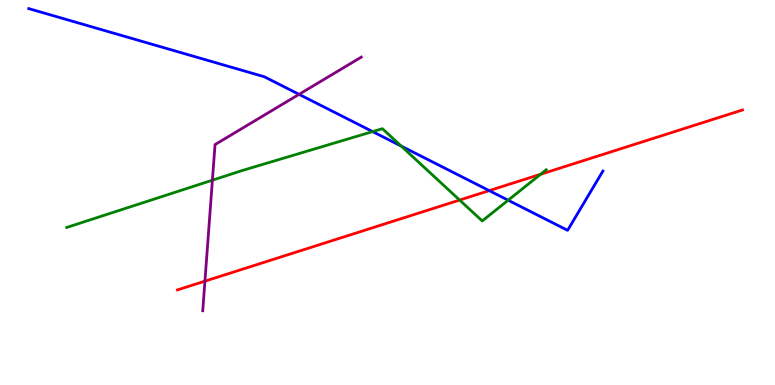[{'lines': ['blue', 'red'], 'intersections': [{'x': 6.31, 'y': 5.05}]}, {'lines': ['green', 'red'], 'intersections': [{'x': 5.93, 'y': 4.8}, {'x': 6.98, 'y': 5.47}]}, {'lines': ['purple', 'red'], 'intersections': [{'x': 2.64, 'y': 2.7}]}, {'lines': ['blue', 'green'], 'intersections': [{'x': 4.81, 'y': 6.58}, {'x': 5.18, 'y': 6.21}, {'x': 6.56, 'y': 4.8}]}, {'lines': ['blue', 'purple'], 'intersections': [{'x': 3.86, 'y': 7.55}]}, {'lines': ['green', 'purple'], 'intersections': [{'x': 2.74, 'y': 5.32}]}]